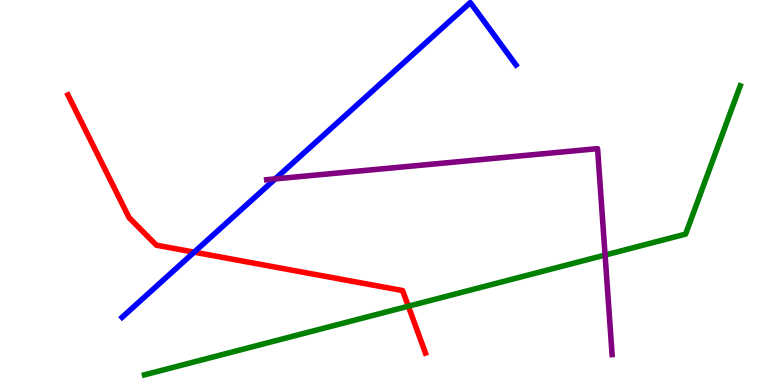[{'lines': ['blue', 'red'], 'intersections': [{'x': 2.51, 'y': 3.45}]}, {'lines': ['green', 'red'], 'intersections': [{'x': 5.27, 'y': 2.05}]}, {'lines': ['purple', 'red'], 'intersections': []}, {'lines': ['blue', 'green'], 'intersections': []}, {'lines': ['blue', 'purple'], 'intersections': [{'x': 3.55, 'y': 5.35}]}, {'lines': ['green', 'purple'], 'intersections': [{'x': 7.81, 'y': 3.38}]}]